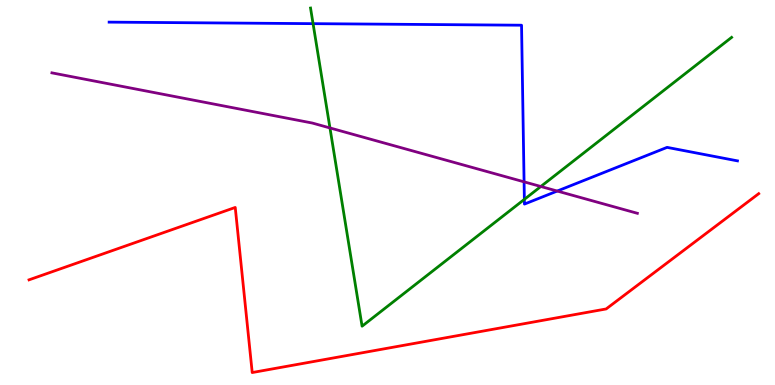[{'lines': ['blue', 'red'], 'intersections': []}, {'lines': ['green', 'red'], 'intersections': []}, {'lines': ['purple', 'red'], 'intersections': []}, {'lines': ['blue', 'green'], 'intersections': [{'x': 4.04, 'y': 9.39}, {'x': 6.77, 'y': 4.82}]}, {'lines': ['blue', 'purple'], 'intersections': [{'x': 6.76, 'y': 5.28}, {'x': 7.19, 'y': 5.04}]}, {'lines': ['green', 'purple'], 'intersections': [{'x': 4.26, 'y': 6.68}, {'x': 6.98, 'y': 5.16}]}]